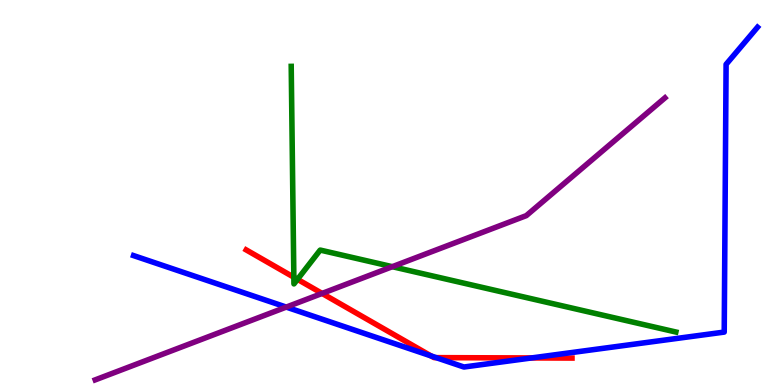[{'lines': ['blue', 'red'], 'intersections': [{'x': 5.56, 'y': 0.755}, {'x': 5.63, 'y': 0.711}, {'x': 6.86, 'y': 0.703}]}, {'lines': ['green', 'red'], 'intersections': [{'x': 3.79, 'y': 2.8}, {'x': 3.84, 'y': 2.74}]}, {'lines': ['purple', 'red'], 'intersections': [{'x': 4.16, 'y': 2.38}]}, {'lines': ['blue', 'green'], 'intersections': []}, {'lines': ['blue', 'purple'], 'intersections': [{'x': 3.69, 'y': 2.02}]}, {'lines': ['green', 'purple'], 'intersections': [{'x': 5.06, 'y': 3.07}]}]